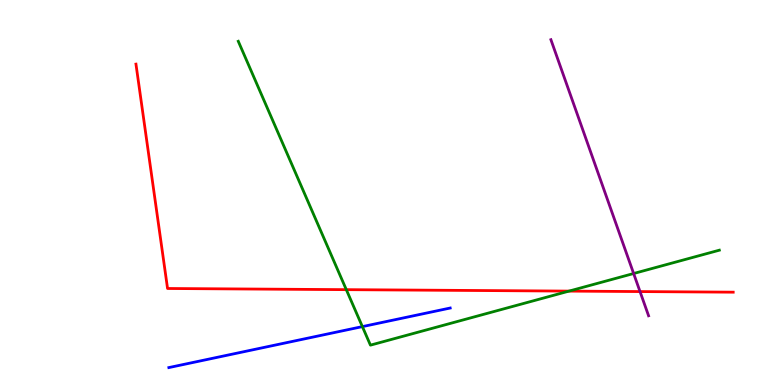[{'lines': ['blue', 'red'], 'intersections': []}, {'lines': ['green', 'red'], 'intersections': [{'x': 4.47, 'y': 2.48}, {'x': 7.34, 'y': 2.44}]}, {'lines': ['purple', 'red'], 'intersections': [{'x': 8.26, 'y': 2.43}]}, {'lines': ['blue', 'green'], 'intersections': [{'x': 4.68, 'y': 1.52}]}, {'lines': ['blue', 'purple'], 'intersections': []}, {'lines': ['green', 'purple'], 'intersections': [{'x': 8.18, 'y': 2.9}]}]